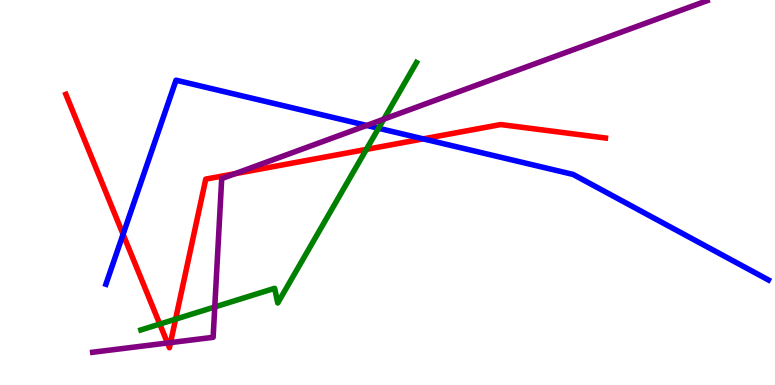[{'lines': ['blue', 'red'], 'intersections': [{'x': 1.59, 'y': 3.91}, {'x': 5.46, 'y': 6.39}]}, {'lines': ['green', 'red'], 'intersections': [{'x': 2.06, 'y': 1.58}, {'x': 2.27, 'y': 1.71}, {'x': 4.73, 'y': 6.12}]}, {'lines': ['purple', 'red'], 'intersections': [{'x': 2.16, 'y': 1.09}, {'x': 2.2, 'y': 1.1}, {'x': 3.03, 'y': 5.49}]}, {'lines': ['blue', 'green'], 'intersections': [{'x': 4.88, 'y': 6.67}]}, {'lines': ['blue', 'purple'], 'intersections': [{'x': 4.73, 'y': 6.74}]}, {'lines': ['green', 'purple'], 'intersections': [{'x': 2.77, 'y': 2.03}, {'x': 4.95, 'y': 6.9}]}]